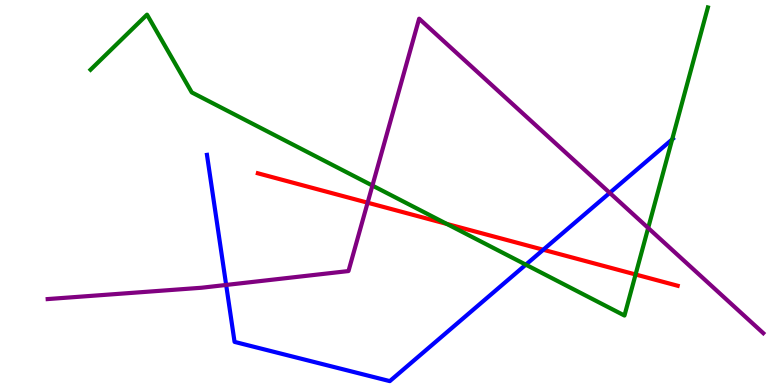[{'lines': ['blue', 'red'], 'intersections': [{'x': 7.01, 'y': 3.51}]}, {'lines': ['green', 'red'], 'intersections': [{'x': 5.76, 'y': 4.18}, {'x': 8.2, 'y': 2.87}]}, {'lines': ['purple', 'red'], 'intersections': [{'x': 4.74, 'y': 4.74}]}, {'lines': ['blue', 'green'], 'intersections': [{'x': 6.78, 'y': 3.13}, {'x': 8.67, 'y': 6.38}]}, {'lines': ['blue', 'purple'], 'intersections': [{'x': 2.92, 'y': 2.6}, {'x': 7.87, 'y': 4.99}]}, {'lines': ['green', 'purple'], 'intersections': [{'x': 4.81, 'y': 5.18}, {'x': 8.36, 'y': 4.08}]}]